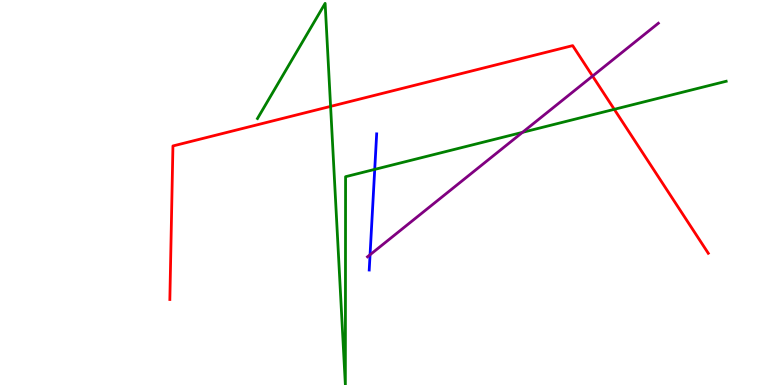[{'lines': ['blue', 'red'], 'intersections': []}, {'lines': ['green', 'red'], 'intersections': [{'x': 4.27, 'y': 7.24}, {'x': 7.93, 'y': 7.16}]}, {'lines': ['purple', 'red'], 'intersections': [{'x': 7.65, 'y': 8.02}]}, {'lines': ['blue', 'green'], 'intersections': [{'x': 4.84, 'y': 5.6}]}, {'lines': ['blue', 'purple'], 'intersections': [{'x': 4.77, 'y': 3.38}]}, {'lines': ['green', 'purple'], 'intersections': [{'x': 6.74, 'y': 6.56}]}]